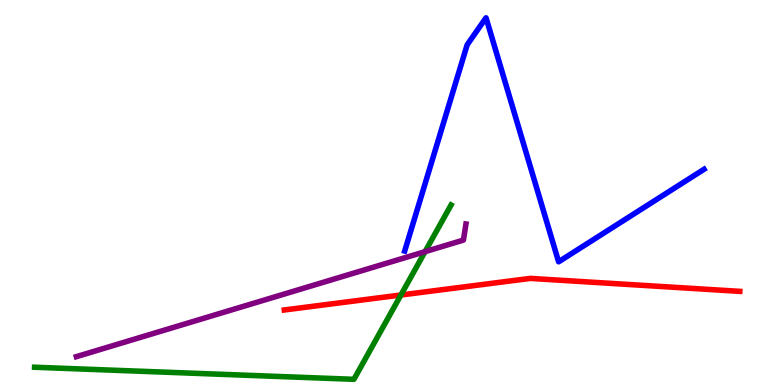[{'lines': ['blue', 'red'], 'intersections': []}, {'lines': ['green', 'red'], 'intersections': [{'x': 5.17, 'y': 2.34}]}, {'lines': ['purple', 'red'], 'intersections': []}, {'lines': ['blue', 'green'], 'intersections': []}, {'lines': ['blue', 'purple'], 'intersections': []}, {'lines': ['green', 'purple'], 'intersections': [{'x': 5.48, 'y': 3.46}]}]